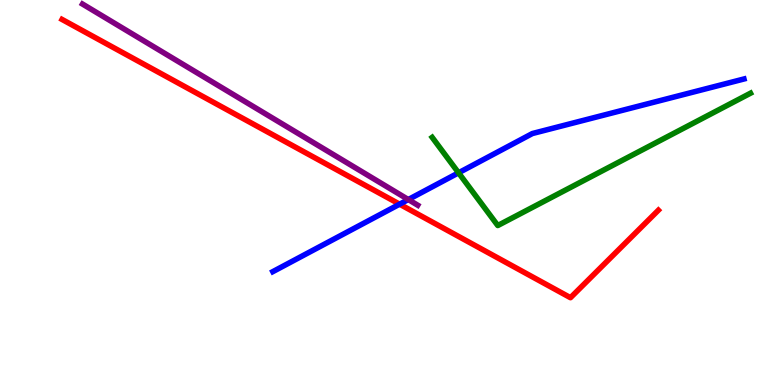[{'lines': ['blue', 'red'], 'intersections': [{'x': 5.16, 'y': 4.7}]}, {'lines': ['green', 'red'], 'intersections': []}, {'lines': ['purple', 'red'], 'intersections': []}, {'lines': ['blue', 'green'], 'intersections': [{'x': 5.92, 'y': 5.51}]}, {'lines': ['blue', 'purple'], 'intersections': [{'x': 5.27, 'y': 4.82}]}, {'lines': ['green', 'purple'], 'intersections': []}]